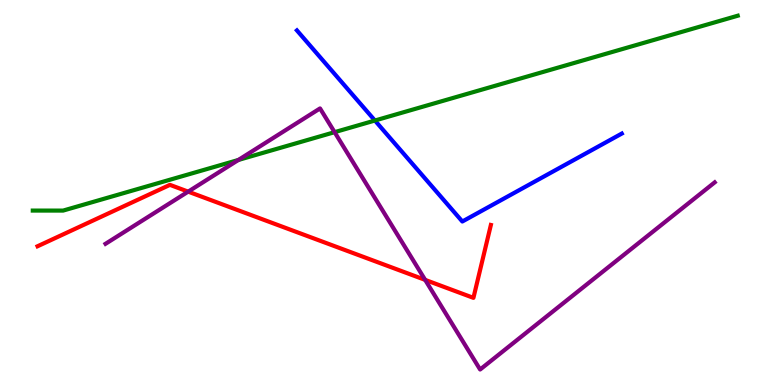[{'lines': ['blue', 'red'], 'intersections': []}, {'lines': ['green', 'red'], 'intersections': []}, {'lines': ['purple', 'red'], 'intersections': [{'x': 2.43, 'y': 5.02}, {'x': 5.49, 'y': 2.73}]}, {'lines': ['blue', 'green'], 'intersections': [{'x': 4.84, 'y': 6.87}]}, {'lines': ['blue', 'purple'], 'intersections': []}, {'lines': ['green', 'purple'], 'intersections': [{'x': 3.08, 'y': 5.85}, {'x': 4.32, 'y': 6.57}]}]